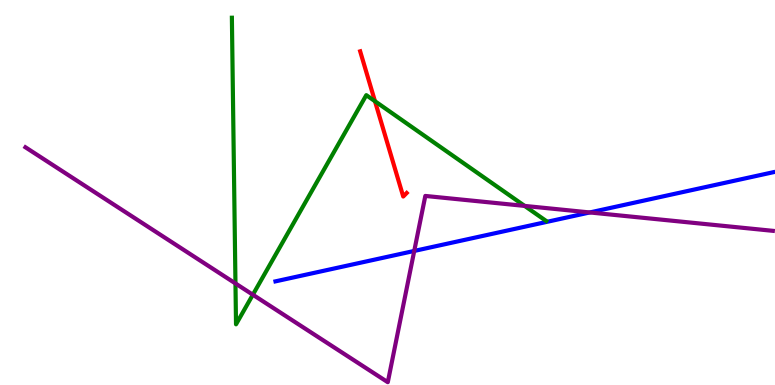[{'lines': ['blue', 'red'], 'intersections': []}, {'lines': ['green', 'red'], 'intersections': [{'x': 4.84, 'y': 7.37}]}, {'lines': ['purple', 'red'], 'intersections': []}, {'lines': ['blue', 'green'], 'intersections': []}, {'lines': ['blue', 'purple'], 'intersections': [{'x': 5.35, 'y': 3.48}, {'x': 7.61, 'y': 4.48}]}, {'lines': ['green', 'purple'], 'intersections': [{'x': 3.04, 'y': 2.64}, {'x': 3.26, 'y': 2.34}, {'x': 6.77, 'y': 4.65}]}]